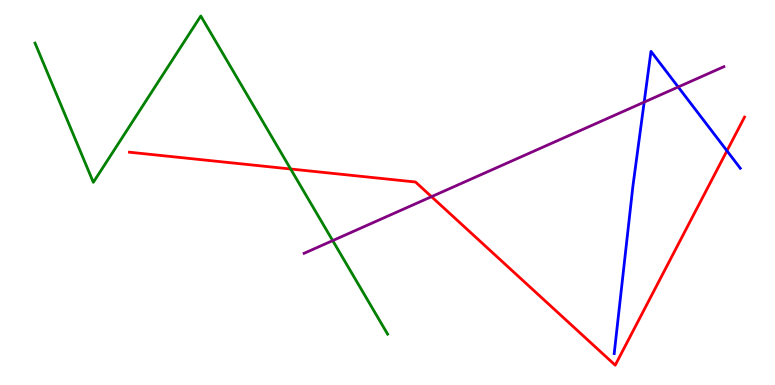[{'lines': ['blue', 'red'], 'intersections': [{'x': 9.38, 'y': 6.08}]}, {'lines': ['green', 'red'], 'intersections': [{'x': 3.75, 'y': 5.61}]}, {'lines': ['purple', 'red'], 'intersections': [{'x': 5.57, 'y': 4.89}]}, {'lines': ['blue', 'green'], 'intersections': []}, {'lines': ['blue', 'purple'], 'intersections': [{'x': 8.31, 'y': 7.35}, {'x': 8.75, 'y': 7.74}]}, {'lines': ['green', 'purple'], 'intersections': [{'x': 4.29, 'y': 3.75}]}]